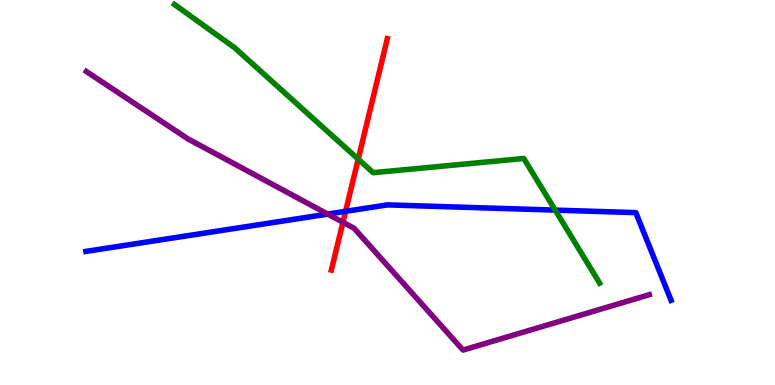[{'lines': ['blue', 'red'], 'intersections': [{'x': 4.46, 'y': 4.51}]}, {'lines': ['green', 'red'], 'intersections': [{'x': 4.62, 'y': 5.87}]}, {'lines': ['purple', 'red'], 'intersections': [{'x': 4.42, 'y': 4.23}]}, {'lines': ['blue', 'green'], 'intersections': [{'x': 7.16, 'y': 4.54}]}, {'lines': ['blue', 'purple'], 'intersections': [{'x': 4.23, 'y': 4.44}]}, {'lines': ['green', 'purple'], 'intersections': []}]